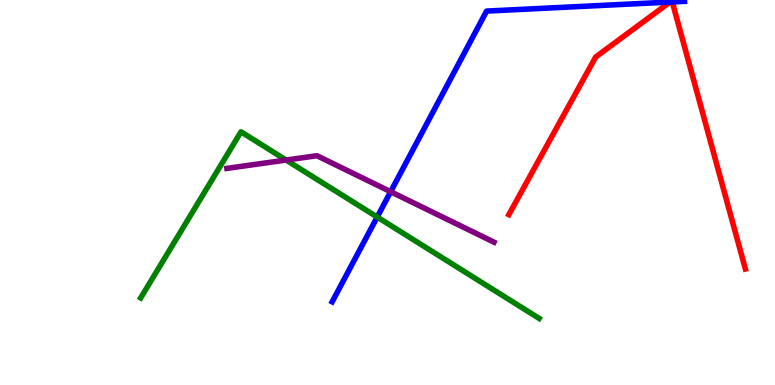[{'lines': ['blue', 'red'], 'intersections': [{'x': 8.65, 'y': 9.95}, {'x': 8.67, 'y': 9.95}]}, {'lines': ['green', 'red'], 'intersections': []}, {'lines': ['purple', 'red'], 'intersections': []}, {'lines': ['blue', 'green'], 'intersections': [{'x': 4.87, 'y': 4.36}]}, {'lines': ['blue', 'purple'], 'intersections': [{'x': 5.04, 'y': 5.02}]}, {'lines': ['green', 'purple'], 'intersections': [{'x': 3.69, 'y': 5.84}]}]